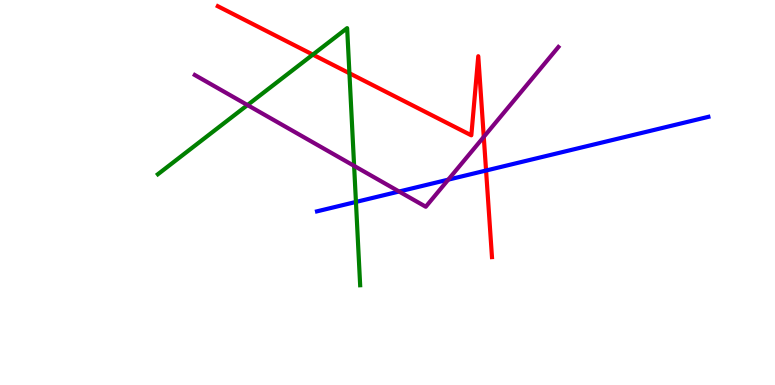[{'lines': ['blue', 'red'], 'intersections': [{'x': 6.27, 'y': 5.57}]}, {'lines': ['green', 'red'], 'intersections': [{'x': 4.04, 'y': 8.58}, {'x': 4.51, 'y': 8.1}]}, {'lines': ['purple', 'red'], 'intersections': [{'x': 6.24, 'y': 6.44}]}, {'lines': ['blue', 'green'], 'intersections': [{'x': 4.59, 'y': 4.75}]}, {'lines': ['blue', 'purple'], 'intersections': [{'x': 5.15, 'y': 5.03}, {'x': 5.78, 'y': 5.33}]}, {'lines': ['green', 'purple'], 'intersections': [{'x': 3.19, 'y': 7.27}, {'x': 4.57, 'y': 5.69}]}]